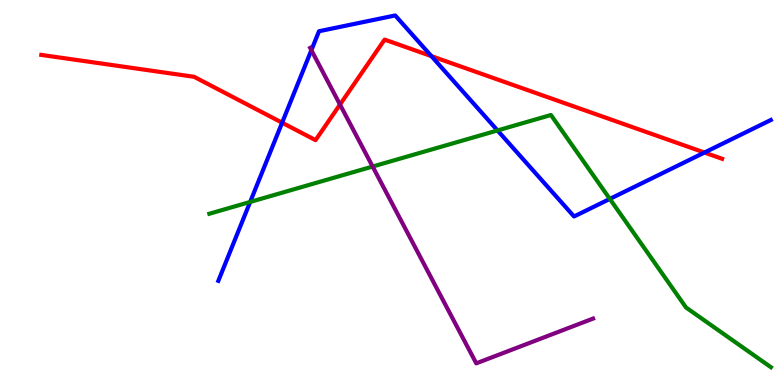[{'lines': ['blue', 'red'], 'intersections': [{'x': 3.64, 'y': 6.81}, {'x': 5.57, 'y': 8.54}, {'x': 9.09, 'y': 6.04}]}, {'lines': ['green', 'red'], 'intersections': []}, {'lines': ['purple', 'red'], 'intersections': [{'x': 4.39, 'y': 7.28}]}, {'lines': ['blue', 'green'], 'intersections': [{'x': 3.23, 'y': 4.75}, {'x': 6.42, 'y': 6.61}, {'x': 7.87, 'y': 4.83}]}, {'lines': ['blue', 'purple'], 'intersections': [{'x': 4.02, 'y': 8.7}]}, {'lines': ['green', 'purple'], 'intersections': [{'x': 4.81, 'y': 5.67}]}]